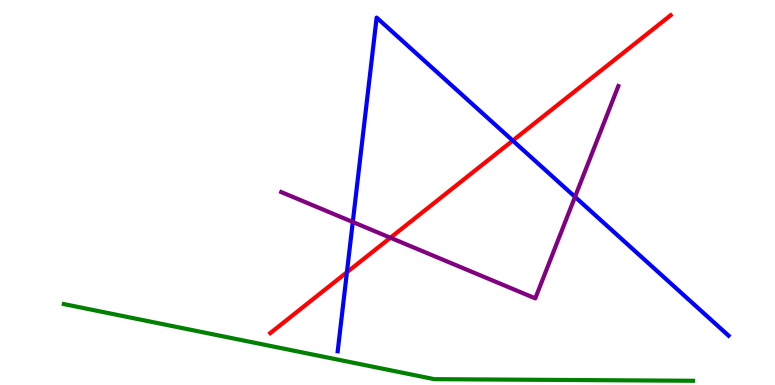[{'lines': ['blue', 'red'], 'intersections': [{'x': 4.48, 'y': 2.93}, {'x': 6.62, 'y': 6.35}]}, {'lines': ['green', 'red'], 'intersections': []}, {'lines': ['purple', 'red'], 'intersections': [{'x': 5.04, 'y': 3.82}]}, {'lines': ['blue', 'green'], 'intersections': []}, {'lines': ['blue', 'purple'], 'intersections': [{'x': 4.55, 'y': 4.23}, {'x': 7.42, 'y': 4.89}]}, {'lines': ['green', 'purple'], 'intersections': []}]